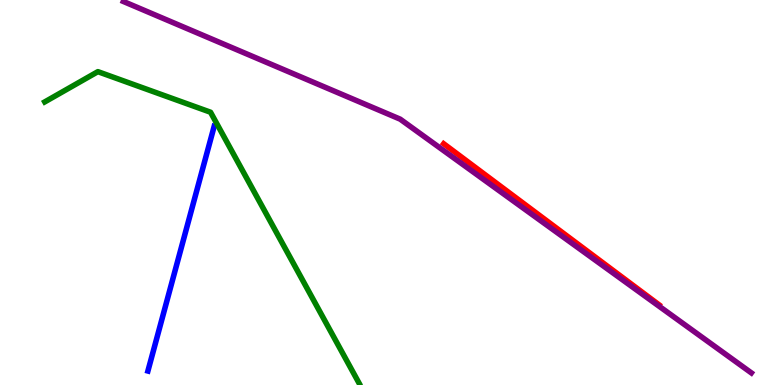[{'lines': ['blue', 'red'], 'intersections': []}, {'lines': ['green', 'red'], 'intersections': []}, {'lines': ['purple', 'red'], 'intersections': []}, {'lines': ['blue', 'green'], 'intersections': []}, {'lines': ['blue', 'purple'], 'intersections': []}, {'lines': ['green', 'purple'], 'intersections': []}]